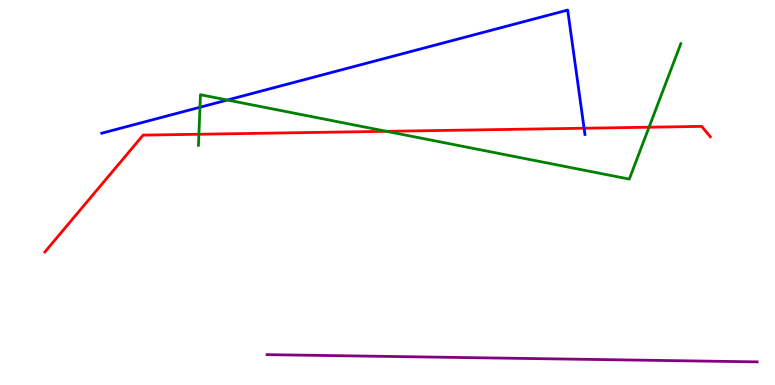[{'lines': ['blue', 'red'], 'intersections': [{'x': 7.54, 'y': 6.67}]}, {'lines': ['green', 'red'], 'intersections': [{'x': 2.57, 'y': 6.51}, {'x': 4.99, 'y': 6.59}, {'x': 8.37, 'y': 6.7}]}, {'lines': ['purple', 'red'], 'intersections': []}, {'lines': ['blue', 'green'], 'intersections': [{'x': 2.58, 'y': 7.21}, {'x': 2.93, 'y': 7.4}]}, {'lines': ['blue', 'purple'], 'intersections': []}, {'lines': ['green', 'purple'], 'intersections': []}]